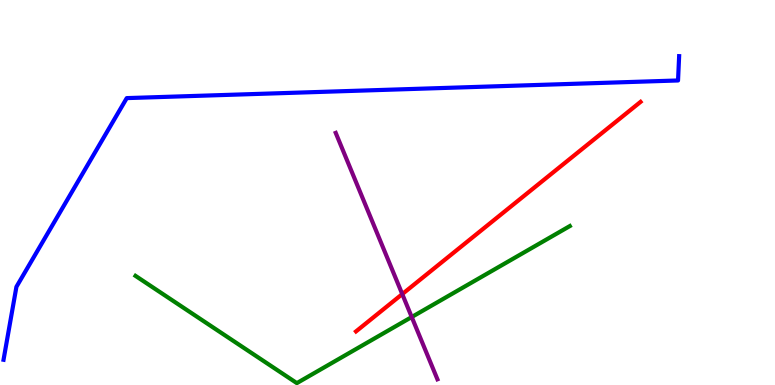[{'lines': ['blue', 'red'], 'intersections': []}, {'lines': ['green', 'red'], 'intersections': []}, {'lines': ['purple', 'red'], 'intersections': [{'x': 5.19, 'y': 2.36}]}, {'lines': ['blue', 'green'], 'intersections': []}, {'lines': ['blue', 'purple'], 'intersections': []}, {'lines': ['green', 'purple'], 'intersections': [{'x': 5.31, 'y': 1.77}]}]